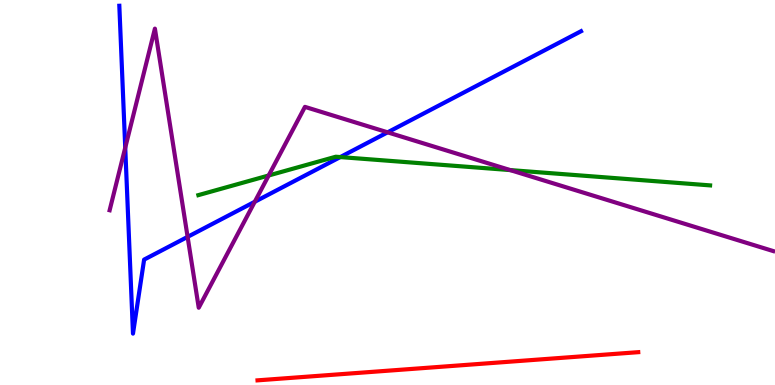[{'lines': ['blue', 'red'], 'intersections': []}, {'lines': ['green', 'red'], 'intersections': []}, {'lines': ['purple', 'red'], 'intersections': []}, {'lines': ['blue', 'green'], 'intersections': [{'x': 4.39, 'y': 5.92}]}, {'lines': ['blue', 'purple'], 'intersections': [{'x': 1.62, 'y': 6.16}, {'x': 2.42, 'y': 3.85}, {'x': 3.29, 'y': 4.76}, {'x': 5.0, 'y': 6.56}]}, {'lines': ['green', 'purple'], 'intersections': [{'x': 3.47, 'y': 5.44}, {'x': 6.58, 'y': 5.58}]}]